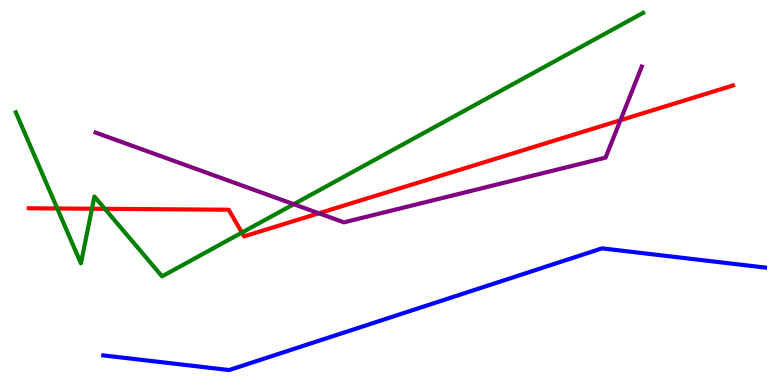[{'lines': ['blue', 'red'], 'intersections': []}, {'lines': ['green', 'red'], 'intersections': [{'x': 0.739, 'y': 4.58}, {'x': 1.19, 'y': 4.58}, {'x': 1.35, 'y': 4.58}, {'x': 3.12, 'y': 3.96}]}, {'lines': ['purple', 'red'], 'intersections': [{'x': 4.11, 'y': 4.46}, {'x': 8.01, 'y': 6.88}]}, {'lines': ['blue', 'green'], 'intersections': []}, {'lines': ['blue', 'purple'], 'intersections': []}, {'lines': ['green', 'purple'], 'intersections': [{'x': 3.79, 'y': 4.7}]}]